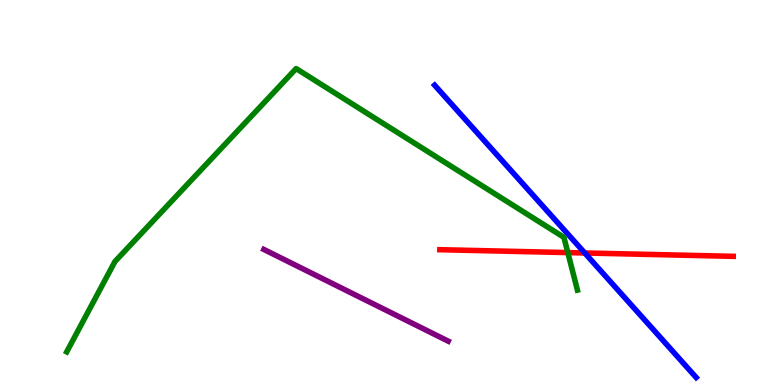[{'lines': ['blue', 'red'], 'intersections': [{'x': 7.55, 'y': 3.43}]}, {'lines': ['green', 'red'], 'intersections': [{'x': 7.33, 'y': 3.44}]}, {'lines': ['purple', 'red'], 'intersections': []}, {'lines': ['blue', 'green'], 'intersections': []}, {'lines': ['blue', 'purple'], 'intersections': []}, {'lines': ['green', 'purple'], 'intersections': []}]